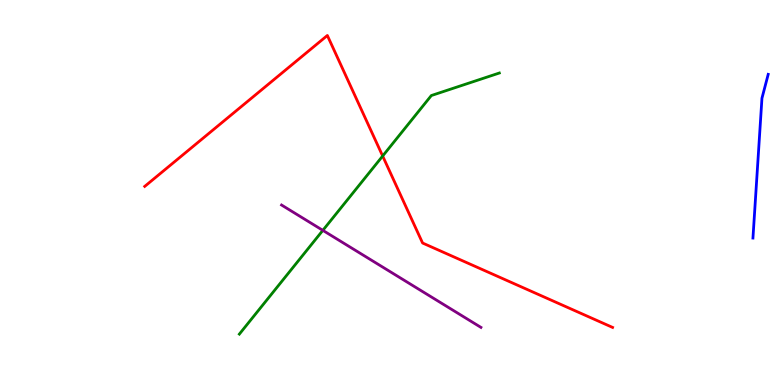[{'lines': ['blue', 'red'], 'intersections': []}, {'lines': ['green', 'red'], 'intersections': [{'x': 4.94, 'y': 5.95}]}, {'lines': ['purple', 'red'], 'intersections': []}, {'lines': ['blue', 'green'], 'intersections': []}, {'lines': ['blue', 'purple'], 'intersections': []}, {'lines': ['green', 'purple'], 'intersections': [{'x': 4.17, 'y': 4.02}]}]